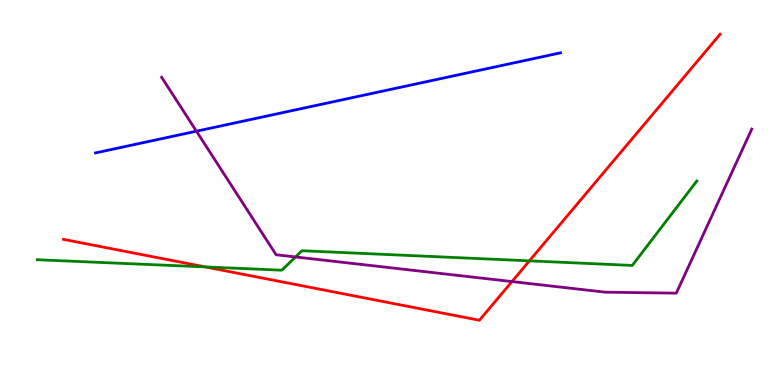[{'lines': ['blue', 'red'], 'intersections': []}, {'lines': ['green', 'red'], 'intersections': [{'x': 2.65, 'y': 3.07}, {'x': 6.83, 'y': 3.22}]}, {'lines': ['purple', 'red'], 'intersections': [{'x': 6.61, 'y': 2.69}]}, {'lines': ['blue', 'green'], 'intersections': []}, {'lines': ['blue', 'purple'], 'intersections': [{'x': 2.53, 'y': 6.59}]}, {'lines': ['green', 'purple'], 'intersections': [{'x': 3.81, 'y': 3.33}]}]